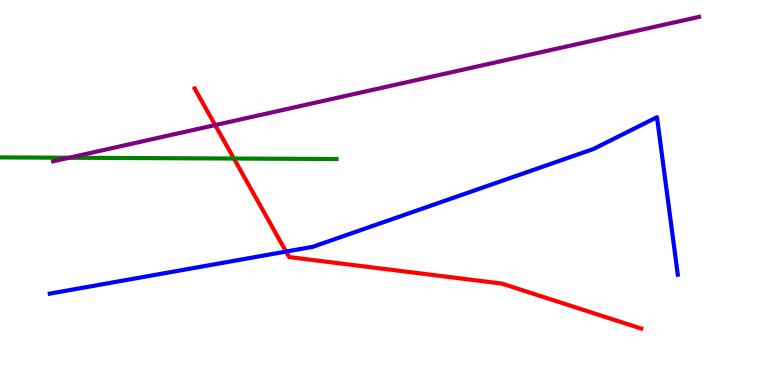[{'lines': ['blue', 'red'], 'intersections': [{'x': 3.69, 'y': 3.47}]}, {'lines': ['green', 'red'], 'intersections': [{'x': 3.02, 'y': 5.88}]}, {'lines': ['purple', 'red'], 'intersections': [{'x': 2.78, 'y': 6.75}]}, {'lines': ['blue', 'green'], 'intersections': []}, {'lines': ['blue', 'purple'], 'intersections': []}, {'lines': ['green', 'purple'], 'intersections': [{'x': 0.893, 'y': 5.9}]}]